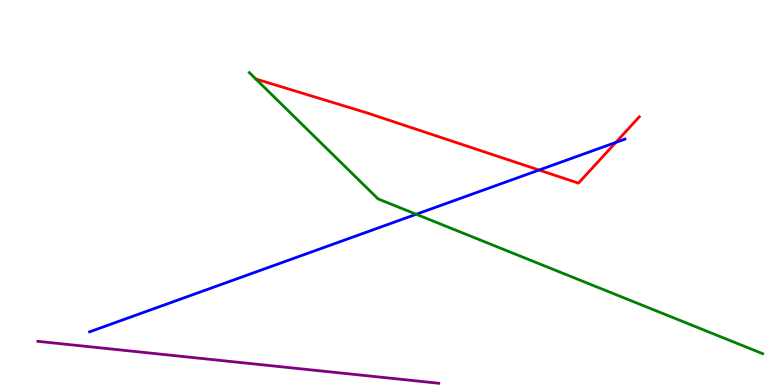[{'lines': ['blue', 'red'], 'intersections': [{'x': 6.96, 'y': 5.58}, {'x': 7.95, 'y': 6.3}]}, {'lines': ['green', 'red'], 'intersections': []}, {'lines': ['purple', 'red'], 'intersections': []}, {'lines': ['blue', 'green'], 'intersections': [{'x': 5.37, 'y': 4.43}]}, {'lines': ['blue', 'purple'], 'intersections': []}, {'lines': ['green', 'purple'], 'intersections': []}]